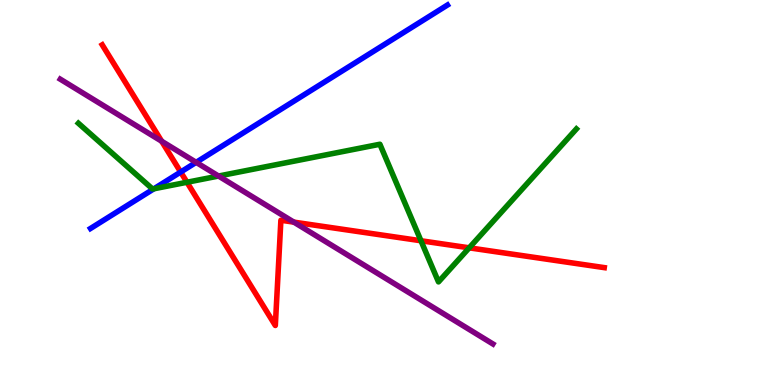[{'lines': ['blue', 'red'], 'intersections': [{'x': 2.33, 'y': 5.53}]}, {'lines': ['green', 'red'], 'intersections': [{'x': 2.41, 'y': 5.27}, {'x': 5.43, 'y': 3.75}, {'x': 6.05, 'y': 3.56}]}, {'lines': ['purple', 'red'], 'intersections': [{'x': 2.09, 'y': 6.33}, {'x': 3.79, 'y': 4.23}]}, {'lines': ['blue', 'green'], 'intersections': [{'x': 1.99, 'y': 5.1}]}, {'lines': ['blue', 'purple'], 'intersections': [{'x': 2.53, 'y': 5.78}]}, {'lines': ['green', 'purple'], 'intersections': [{'x': 2.82, 'y': 5.43}]}]